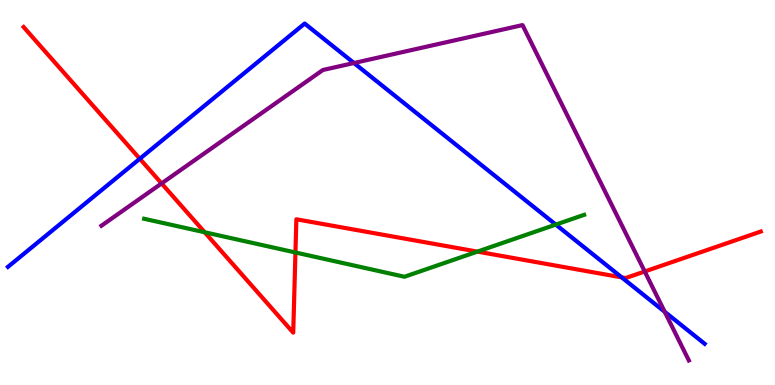[{'lines': ['blue', 'red'], 'intersections': [{'x': 1.8, 'y': 5.88}, {'x': 8.02, 'y': 2.8}]}, {'lines': ['green', 'red'], 'intersections': [{'x': 2.64, 'y': 3.97}, {'x': 3.81, 'y': 3.44}, {'x': 6.16, 'y': 3.46}]}, {'lines': ['purple', 'red'], 'intersections': [{'x': 2.08, 'y': 5.24}, {'x': 8.32, 'y': 2.95}]}, {'lines': ['blue', 'green'], 'intersections': [{'x': 7.17, 'y': 4.17}]}, {'lines': ['blue', 'purple'], 'intersections': [{'x': 4.57, 'y': 8.36}, {'x': 8.58, 'y': 1.9}]}, {'lines': ['green', 'purple'], 'intersections': []}]